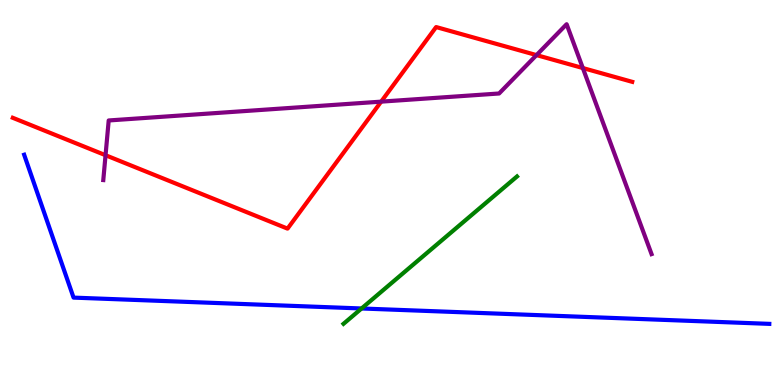[{'lines': ['blue', 'red'], 'intersections': []}, {'lines': ['green', 'red'], 'intersections': []}, {'lines': ['purple', 'red'], 'intersections': [{'x': 1.36, 'y': 5.97}, {'x': 4.92, 'y': 7.36}, {'x': 6.92, 'y': 8.57}, {'x': 7.52, 'y': 8.23}]}, {'lines': ['blue', 'green'], 'intersections': [{'x': 4.67, 'y': 1.99}]}, {'lines': ['blue', 'purple'], 'intersections': []}, {'lines': ['green', 'purple'], 'intersections': []}]